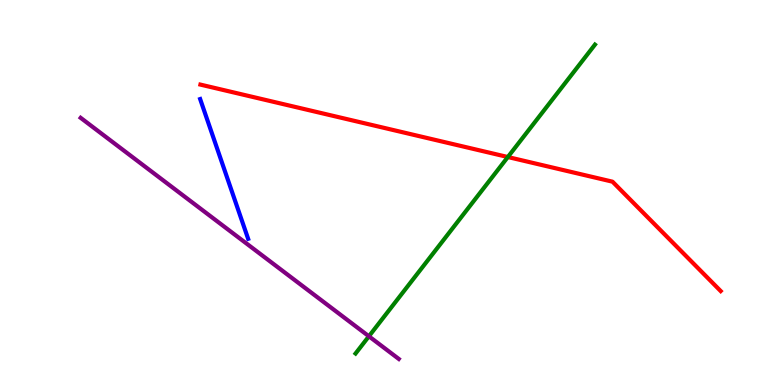[{'lines': ['blue', 'red'], 'intersections': []}, {'lines': ['green', 'red'], 'intersections': [{'x': 6.55, 'y': 5.92}]}, {'lines': ['purple', 'red'], 'intersections': []}, {'lines': ['blue', 'green'], 'intersections': []}, {'lines': ['blue', 'purple'], 'intersections': []}, {'lines': ['green', 'purple'], 'intersections': [{'x': 4.76, 'y': 1.27}]}]